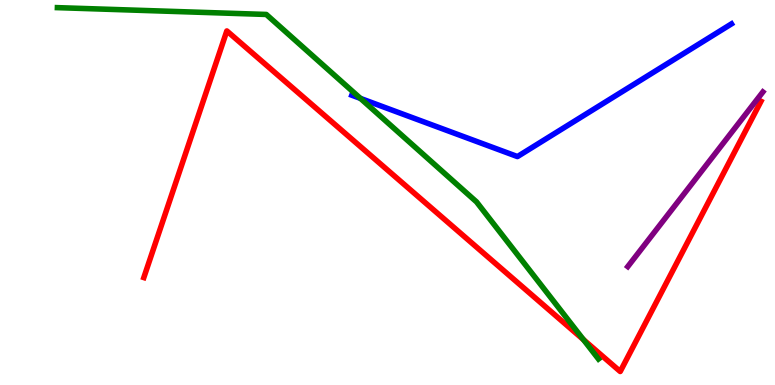[{'lines': ['blue', 'red'], 'intersections': []}, {'lines': ['green', 'red'], 'intersections': [{'x': 7.53, 'y': 1.18}]}, {'lines': ['purple', 'red'], 'intersections': []}, {'lines': ['blue', 'green'], 'intersections': [{'x': 4.65, 'y': 7.44}]}, {'lines': ['blue', 'purple'], 'intersections': []}, {'lines': ['green', 'purple'], 'intersections': []}]